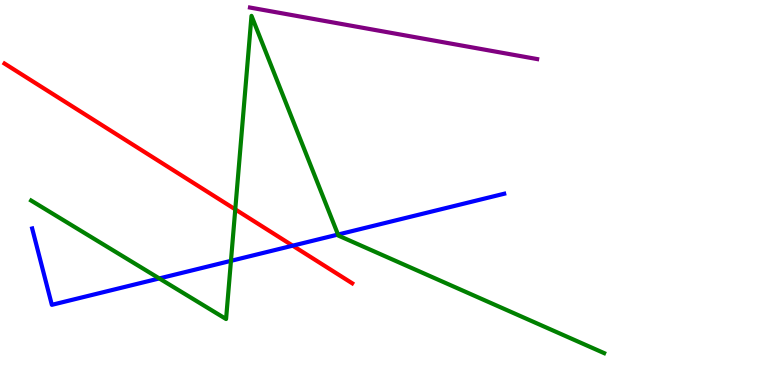[{'lines': ['blue', 'red'], 'intersections': [{'x': 3.78, 'y': 3.62}]}, {'lines': ['green', 'red'], 'intersections': [{'x': 3.04, 'y': 4.56}]}, {'lines': ['purple', 'red'], 'intersections': []}, {'lines': ['blue', 'green'], 'intersections': [{'x': 2.06, 'y': 2.77}, {'x': 2.98, 'y': 3.22}, {'x': 4.36, 'y': 3.91}]}, {'lines': ['blue', 'purple'], 'intersections': []}, {'lines': ['green', 'purple'], 'intersections': []}]